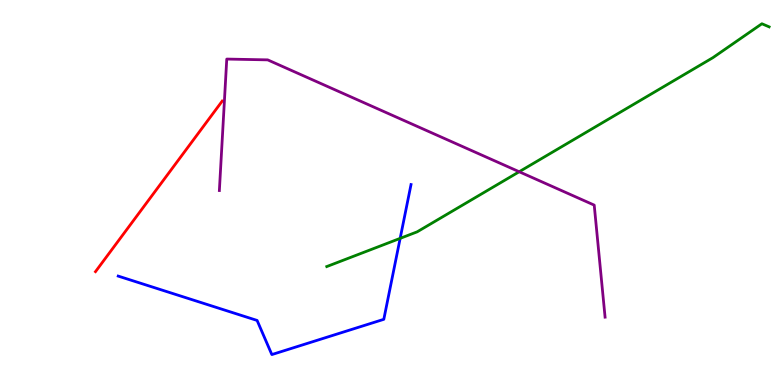[{'lines': ['blue', 'red'], 'intersections': []}, {'lines': ['green', 'red'], 'intersections': []}, {'lines': ['purple', 'red'], 'intersections': []}, {'lines': ['blue', 'green'], 'intersections': [{'x': 5.16, 'y': 3.81}]}, {'lines': ['blue', 'purple'], 'intersections': []}, {'lines': ['green', 'purple'], 'intersections': [{'x': 6.7, 'y': 5.54}]}]